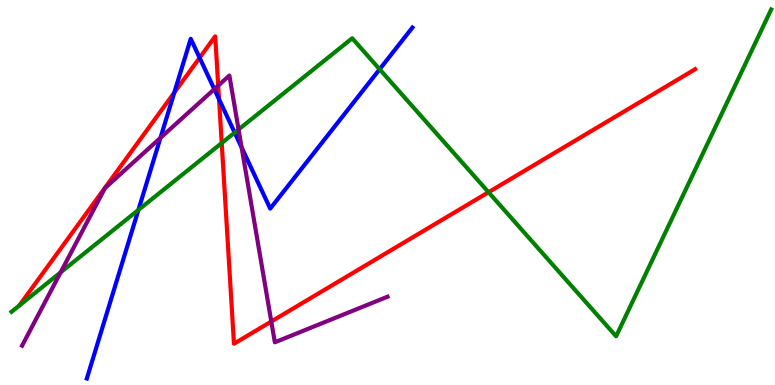[{'lines': ['blue', 'red'], 'intersections': [{'x': 2.25, 'y': 7.6}, {'x': 2.58, 'y': 8.5}, {'x': 2.83, 'y': 7.42}]}, {'lines': ['green', 'red'], 'intersections': [{'x': 2.86, 'y': 6.28}, {'x': 6.3, 'y': 5.01}]}, {'lines': ['purple', 'red'], 'intersections': [{'x': 2.82, 'y': 7.78}, {'x': 3.5, 'y': 1.65}]}, {'lines': ['blue', 'green'], 'intersections': [{'x': 1.79, 'y': 4.55}, {'x': 3.03, 'y': 6.55}, {'x': 4.9, 'y': 8.2}]}, {'lines': ['blue', 'purple'], 'intersections': [{'x': 2.07, 'y': 6.42}, {'x': 2.77, 'y': 7.68}, {'x': 3.12, 'y': 6.17}]}, {'lines': ['green', 'purple'], 'intersections': [{'x': 0.782, 'y': 2.93}, {'x': 3.08, 'y': 6.64}]}]